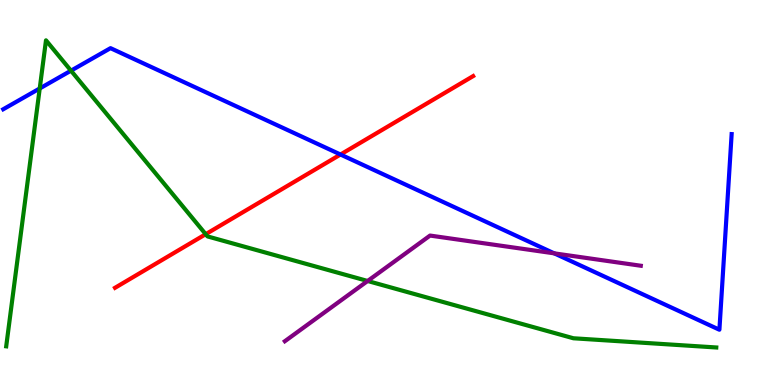[{'lines': ['blue', 'red'], 'intersections': [{'x': 4.39, 'y': 5.99}]}, {'lines': ['green', 'red'], 'intersections': [{'x': 2.65, 'y': 3.92}]}, {'lines': ['purple', 'red'], 'intersections': []}, {'lines': ['blue', 'green'], 'intersections': [{'x': 0.513, 'y': 7.7}, {'x': 0.916, 'y': 8.16}]}, {'lines': ['blue', 'purple'], 'intersections': [{'x': 7.15, 'y': 3.42}]}, {'lines': ['green', 'purple'], 'intersections': [{'x': 4.74, 'y': 2.7}]}]